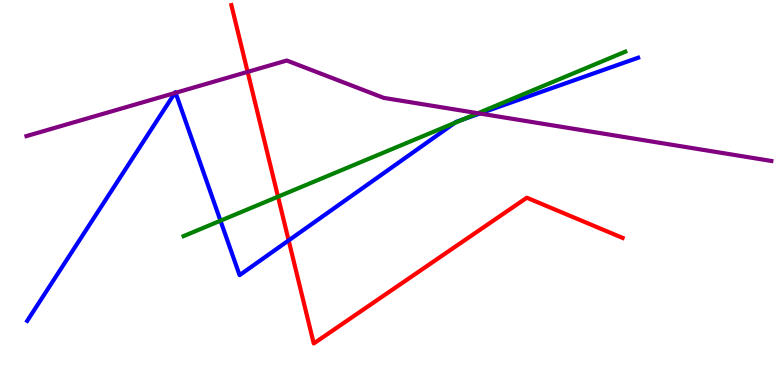[{'lines': ['blue', 'red'], 'intersections': [{'x': 3.72, 'y': 3.76}]}, {'lines': ['green', 'red'], 'intersections': [{'x': 3.59, 'y': 4.89}]}, {'lines': ['purple', 'red'], 'intersections': [{'x': 3.2, 'y': 8.13}]}, {'lines': ['blue', 'green'], 'intersections': [{'x': 2.84, 'y': 4.27}, {'x': 5.87, 'y': 6.81}, {'x': 5.97, 'y': 6.9}]}, {'lines': ['blue', 'purple'], 'intersections': [{'x': 2.26, 'y': 7.58}, {'x': 2.27, 'y': 7.59}, {'x': 6.19, 'y': 7.05}]}, {'lines': ['green', 'purple'], 'intersections': [{'x': 6.17, 'y': 7.06}]}]